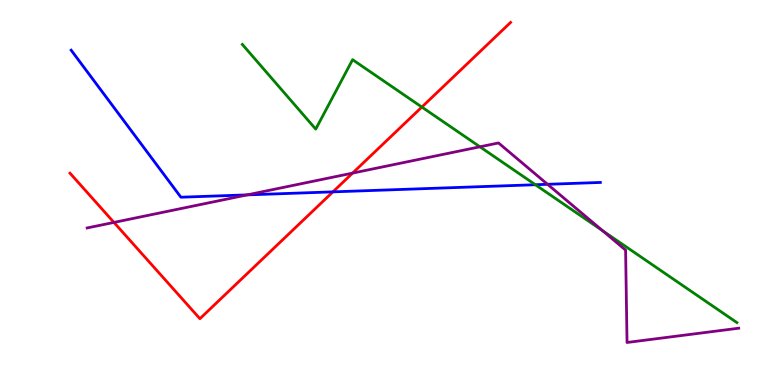[{'lines': ['blue', 'red'], 'intersections': [{'x': 4.3, 'y': 5.02}]}, {'lines': ['green', 'red'], 'intersections': [{'x': 5.44, 'y': 7.22}]}, {'lines': ['purple', 'red'], 'intersections': [{'x': 1.47, 'y': 4.22}, {'x': 4.55, 'y': 5.5}]}, {'lines': ['blue', 'green'], 'intersections': [{'x': 6.91, 'y': 5.2}]}, {'lines': ['blue', 'purple'], 'intersections': [{'x': 3.19, 'y': 4.94}, {'x': 7.07, 'y': 5.21}]}, {'lines': ['green', 'purple'], 'intersections': [{'x': 6.19, 'y': 6.19}, {'x': 7.78, 'y': 4.01}]}]